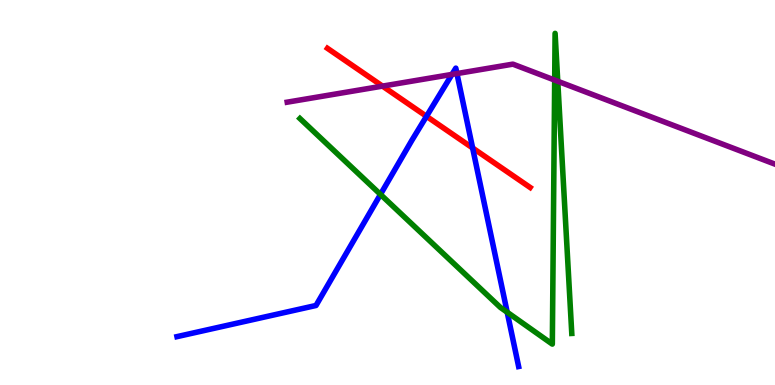[{'lines': ['blue', 'red'], 'intersections': [{'x': 5.5, 'y': 6.98}, {'x': 6.1, 'y': 6.16}]}, {'lines': ['green', 'red'], 'intersections': []}, {'lines': ['purple', 'red'], 'intersections': [{'x': 4.94, 'y': 7.76}]}, {'lines': ['blue', 'green'], 'intersections': [{'x': 4.91, 'y': 4.95}, {'x': 6.54, 'y': 1.89}]}, {'lines': ['blue', 'purple'], 'intersections': [{'x': 5.83, 'y': 8.07}, {'x': 5.9, 'y': 8.09}]}, {'lines': ['green', 'purple'], 'intersections': [{'x': 7.16, 'y': 7.92}, {'x': 7.2, 'y': 7.89}]}]